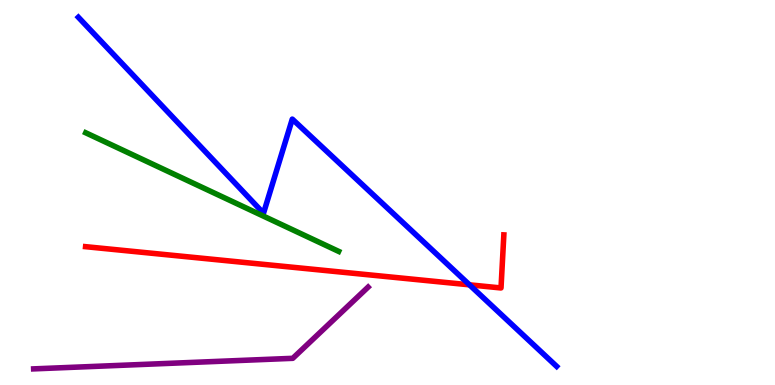[{'lines': ['blue', 'red'], 'intersections': [{'x': 6.06, 'y': 2.6}]}, {'lines': ['green', 'red'], 'intersections': []}, {'lines': ['purple', 'red'], 'intersections': []}, {'lines': ['blue', 'green'], 'intersections': []}, {'lines': ['blue', 'purple'], 'intersections': []}, {'lines': ['green', 'purple'], 'intersections': []}]